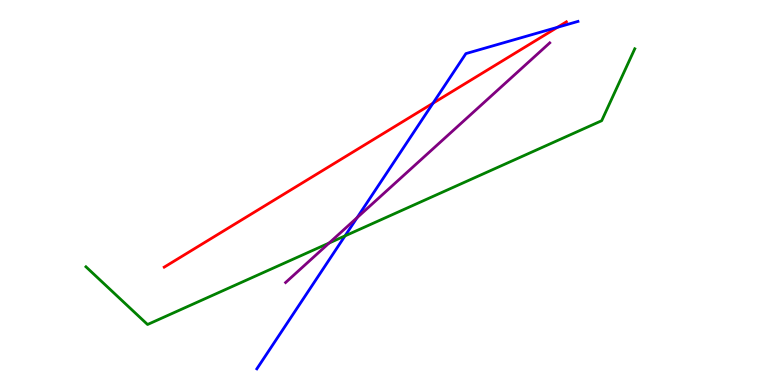[{'lines': ['blue', 'red'], 'intersections': [{'x': 5.59, 'y': 7.32}, {'x': 7.19, 'y': 9.29}]}, {'lines': ['green', 'red'], 'intersections': []}, {'lines': ['purple', 'red'], 'intersections': []}, {'lines': ['blue', 'green'], 'intersections': [{'x': 4.45, 'y': 3.87}]}, {'lines': ['blue', 'purple'], 'intersections': [{'x': 4.61, 'y': 4.35}]}, {'lines': ['green', 'purple'], 'intersections': [{'x': 4.25, 'y': 3.69}]}]